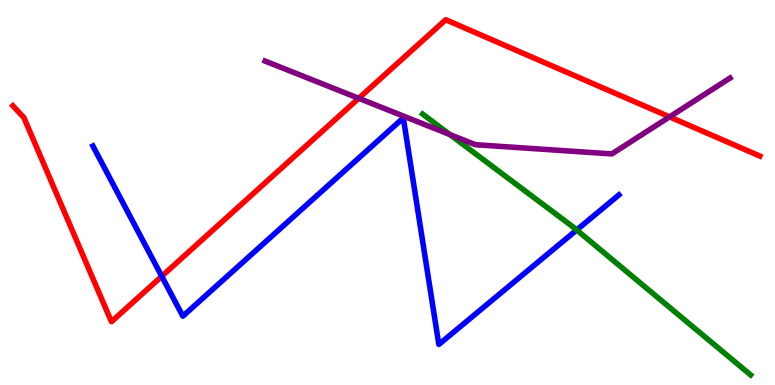[{'lines': ['blue', 'red'], 'intersections': [{'x': 2.09, 'y': 2.82}]}, {'lines': ['green', 'red'], 'intersections': []}, {'lines': ['purple', 'red'], 'intersections': [{'x': 4.63, 'y': 7.45}, {'x': 8.64, 'y': 6.96}]}, {'lines': ['blue', 'green'], 'intersections': [{'x': 7.44, 'y': 4.03}]}, {'lines': ['blue', 'purple'], 'intersections': []}, {'lines': ['green', 'purple'], 'intersections': [{'x': 5.81, 'y': 6.5}]}]